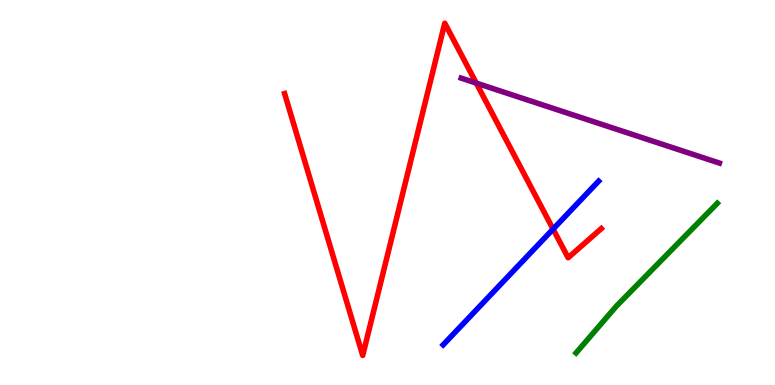[{'lines': ['blue', 'red'], 'intersections': [{'x': 7.14, 'y': 4.05}]}, {'lines': ['green', 'red'], 'intersections': []}, {'lines': ['purple', 'red'], 'intersections': [{'x': 6.15, 'y': 7.84}]}, {'lines': ['blue', 'green'], 'intersections': []}, {'lines': ['blue', 'purple'], 'intersections': []}, {'lines': ['green', 'purple'], 'intersections': []}]